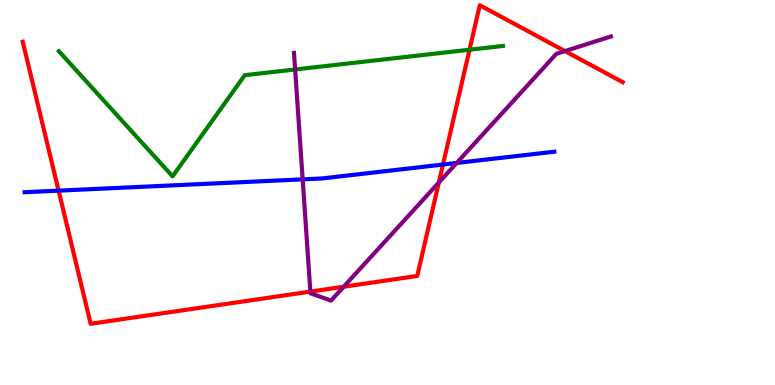[{'lines': ['blue', 'red'], 'intersections': [{'x': 0.756, 'y': 5.05}, {'x': 5.72, 'y': 5.73}]}, {'lines': ['green', 'red'], 'intersections': [{'x': 6.06, 'y': 8.71}]}, {'lines': ['purple', 'red'], 'intersections': [{'x': 4.0, 'y': 2.43}, {'x': 4.43, 'y': 2.55}, {'x': 5.66, 'y': 5.26}, {'x': 7.29, 'y': 8.67}]}, {'lines': ['blue', 'green'], 'intersections': []}, {'lines': ['blue', 'purple'], 'intersections': [{'x': 3.91, 'y': 5.34}, {'x': 5.89, 'y': 5.77}]}, {'lines': ['green', 'purple'], 'intersections': [{'x': 3.81, 'y': 8.2}]}]